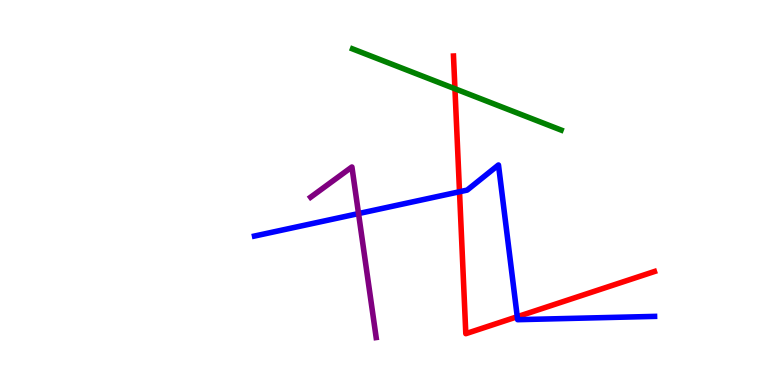[{'lines': ['blue', 'red'], 'intersections': [{'x': 5.93, 'y': 5.02}, {'x': 6.67, 'y': 1.77}]}, {'lines': ['green', 'red'], 'intersections': [{'x': 5.87, 'y': 7.7}]}, {'lines': ['purple', 'red'], 'intersections': []}, {'lines': ['blue', 'green'], 'intersections': []}, {'lines': ['blue', 'purple'], 'intersections': [{'x': 4.63, 'y': 4.45}]}, {'lines': ['green', 'purple'], 'intersections': []}]